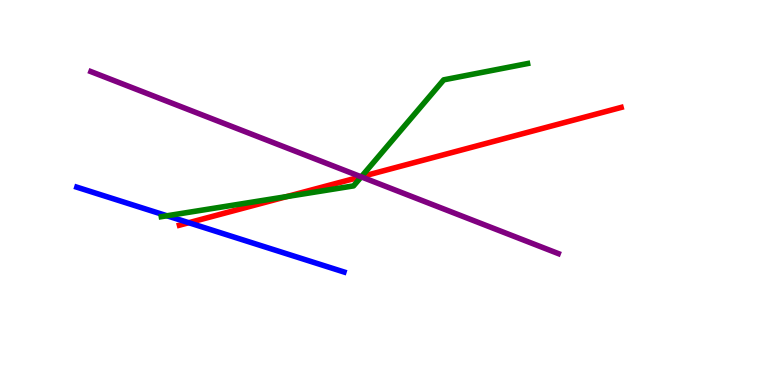[{'lines': ['blue', 'red'], 'intersections': [{'x': 2.44, 'y': 4.22}]}, {'lines': ['green', 'red'], 'intersections': [{'x': 3.7, 'y': 4.89}, {'x': 4.66, 'y': 5.41}]}, {'lines': ['purple', 'red'], 'intersections': [{'x': 4.66, 'y': 5.41}]}, {'lines': ['blue', 'green'], 'intersections': [{'x': 2.15, 'y': 4.4}]}, {'lines': ['blue', 'purple'], 'intersections': []}, {'lines': ['green', 'purple'], 'intersections': [{'x': 4.66, 'y': 5.41}]}]